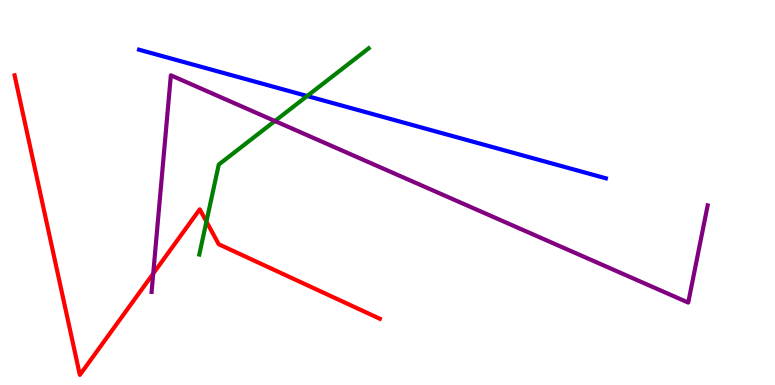[{'lines': ['blue', 'red'], 'intersections': []}, {'lines': ['green', 'red'], 'intersections': [{'x': 2.66, 'y': 4.24}]}, {'lines': ['purple', 'red'], 'intersections': [{'x': 1.98, 'y': 2.89}]}, {'lines': ['blue', 'green'], 'intersections': [{'x': 3.96, 'y': 7.51}]}, {'lines': ['blue', 'purple'], 'intersections': []}, {'lines': ['green', 'purple'], 'intersections': [{'x': 3.55, 'y': 6.86}]}]